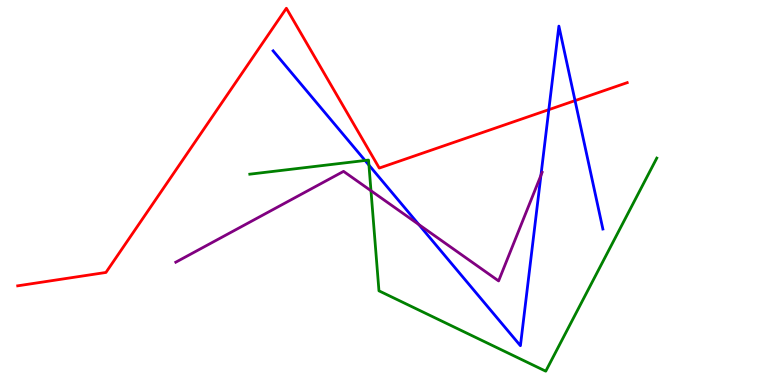[{'lines': ['blue', 'red'], 'intersections': [{'x': 7.08, 'y': 7.15}, {'x': 7.42, 'y': 7.39}]}, {'lines': ['green', 'red'], 'intersections': []}, {'lines': ['purple', 'red'], 'intersections': []}, {'lines': ['blue', 'green'], 'intersections': [{'x': 4.71, 'y': 5.83}, {'x': 4.76, 'y': 5.71}]}, {'lines': ['blue', 'purple'], 'intersections': [{'x': 5.4, 'y': 4.17}, {'x': 6.98, 'y': 5.45}]}, {'lines': ['green', 'purple'], 'intersections': [{'x': 4.79, 'y': 5.05}]}]